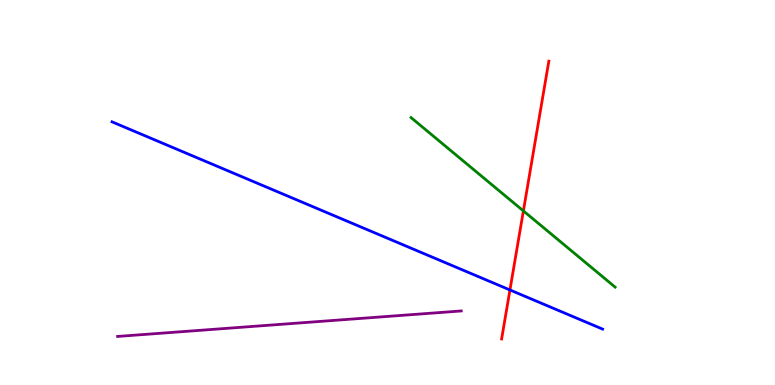[{'lines': ['blue', 'red'], 'intersections': [{'x': 6.58, 'y': 2.47}]}, {'lines': ['green', 'red'], 'intersections': [{'x': 6.75, 'y': 4.52}]}, {'lines': ['purple', 'red'], 'intersections': []}, {'lines': ['blue', 'green'], 'intersections': []}, {'lines': ['blue', 'purple'], 'intersections': []}, {'lines': ['green', 'purple'], 'intersections': []}]